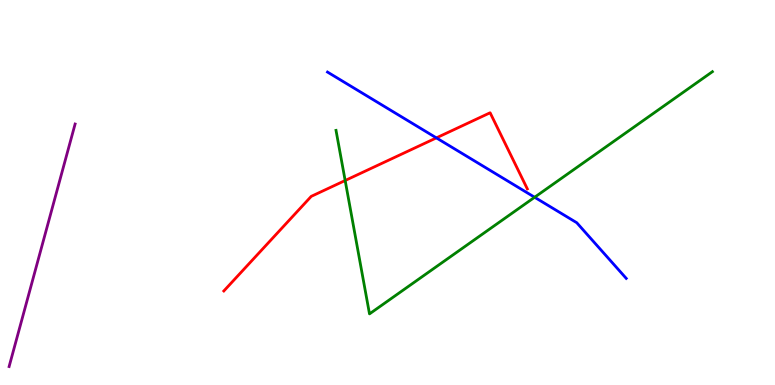[{'lines': ['blue', 'red'], 'intersections': [{'x': 5.63, 'y': 6.42}]}, {'lines': ['green', 'red'], 'intersections': [{'x': 4.45, 'y': 5.31}]}, {'lines': ['purple', 'red'], 'intersections': []}, {'lines': ['blue', 'green'], 'intersections': [{'x': 6.9, 'y': 4.88}]}, {'lines': ['blue', 'purple'], 'intersections': []}, {'lines': ['green', 'purple'], 'intersections': []}]